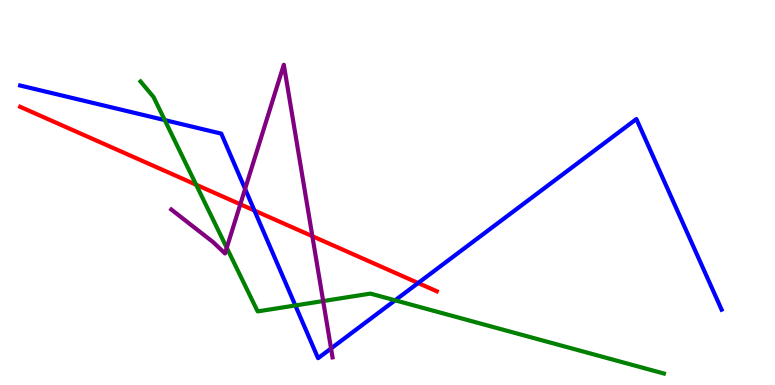[{'lines': ['blue', 'red'], 'intersections': [{'x': 3.28, 'y': 4.53}, {'x': 5.4, 'y': 2.65}]}, {'lines': ['green', 'red'], 'intersections': [{'x': 2.53, 'y': 5.2}]}, {'lines': ['purple', 'red'], 'intersections': [{'x': 3.1, 'y': 4.69}, {'x': 4.03, 'y': 3.87}]}, {'lines': ['blue', 'green'], 'intersections': [{'x': 2.13, 'y': 6.88}, {'x': 3.81, 'y': 2.07}, {'x': 5.1, 'y': 2.2}]}, {'lines': ['blue', 'purple'], 'intersections': [{'x': 3.16, 'y': 5.09}, {'x': 4.27, 'y': 0.949}]}, {'lines': ['green', 'purple'], 'intersections': [{'x': 2.93, 'y': 3.56}, {'x': 4.17, 'y': 2.18}]}]